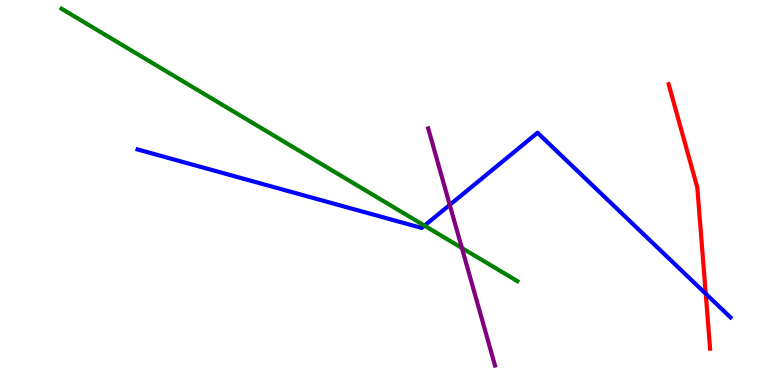[{'lines': ['blue', 'red'], 'intersections': [{'x': 9.11, 'y': 2.37}]}, {'lines': ['green', 'red'], 'intersections': []}, {'lines': ['purple', 'red'], 'intersections': []}, {'lines': ['blue', 'green'], 'intersections': [{'x': 5.48, 'y': 4.14}]}, {'lines': ['blue', 'purple'], 'intersections': [{'x': 5.8, 'y': 4.68}]}, {'lines': ['green', 'purple'], 'intersections': [{'x': 5.96, 'y': 3.56}]}]